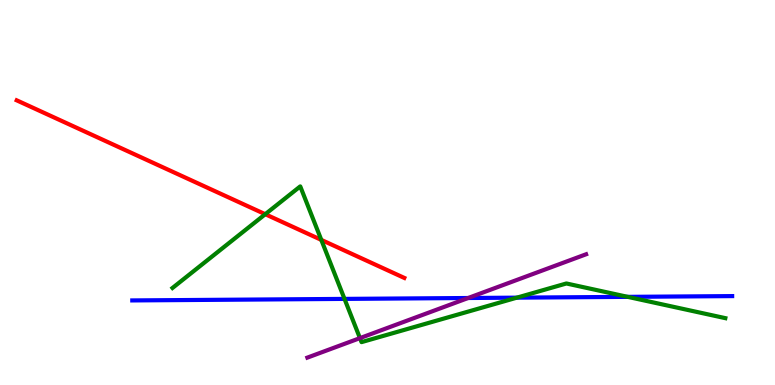[{'lines': ['blue', 'red'], 'intersections': []}, {'lines': ['green', 'red'], 'intersections': [{'x': 3.42, 'y': 4.44}, {'x': 4.15, 'y': 3.77}]}, {'lines': ['purple', 'red'], 'intersections': []}, {'lines': ['blue', 'green'], 'intersections': [{'x': 4.45, 'y': 2.24}, {'x': 6.67, 'y': 2.27}, {'x': 8.1, 'y': 2.29}]}, {'lines': ['blue', 'purple'], 'intersections': [{'x': 6.04, 'y': 2.26}]}, {'lines': ['green', 'purple'], 'intersections': [{'x': 4.64, 'y': 1.22}]}]